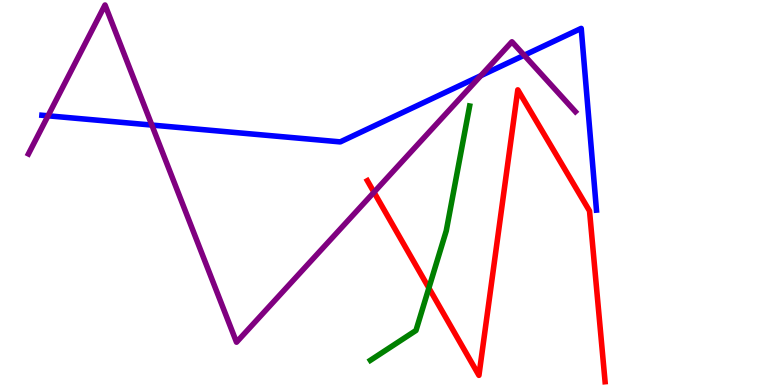[{'lines': ['blue', 'red'], 'intersections': []}, {'lines': ['green', 'red'], 'intersections': [{'x': 5.53, 'y': 2.52}]}, {'lines': ['purple', 'red'], 'intersections': [{'x': 4.83, 'y': 5.01}]}, {'lines': ['blue', 'green'], 'intersections': []}, {'lines': ['blue', 'purple'], 'intersections': [{'x': 0.62, 'y': 6.99}, {'x': 1.96, 'y': 6.75}, {'x': 6.2, 'y': 8.03}, {'x': 6.76, 'y': 8.56}]}, {'lines': ['green', 'purple'], 'intersections': []}]